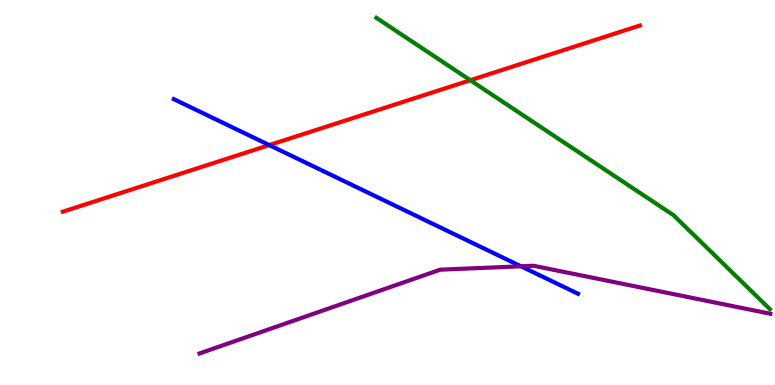[{'lines': ['blue', 'red'], 'intersections': [{'x': 3.47, 'y': 6.23}]}, {'lines': ['green', 'red'], 'intersections': [{'x': 6.07, 'y': 7.92}]}, {'lines': ['purple', 'red'], 'intersections': []}, {'lines': ['blue', 'green'], 'intersections': []}, {'lines': ['blue', 'purple'], 'intersections': [{'x': 6.72, 'y': 3.08}]}, {'lines': ['green', 'purple'], 'intersections': []}]